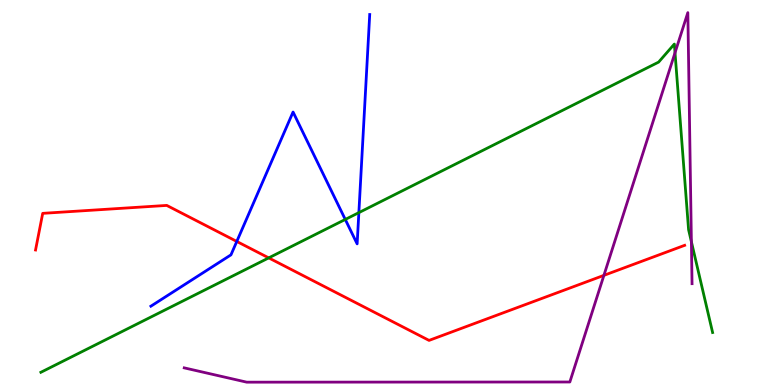[{'lines': ['blue', 'red'], 'intersections': [{'x': 3.06, 'y': 3.73}]}, {'lines': ['green', 'red'], 'intersections': [{'x': 3.47, 'y': 3.3}]}, {'lines': ['purple', 'red'], 'intersections': [{'x': 7.79, 'y': 2.85}]}, {'lines': ['blue', 'green'], 'intersections': [{'x': 4.46, 'y': 4.3}, {'x': 4.63, 'y': 4.48}]}, {'lines': ['blue', 'purple'], 'intersections': []}, {'lines': ['green', 'purple'], 'intersections': [{'x': 8.71, 'y': 8.63}, {'x': 8.92, 'y': 3.72}]}]